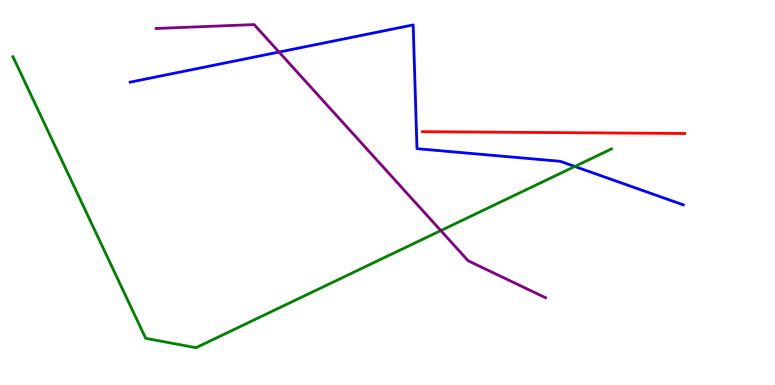[{'lines': ['blue', 'red'], 'intersections': []}, {'lines': ['green', 'red'], 'intersections': []}, {'lines': ['purple', 'red'], 'intersections': []}, {'lines': ['blue', 'green'], 'intersections': [{'x': 7.42, 'y': 5.68}]}, {'lines': ['blue', 'purple'], 'intersections': [{'x': 3.6, 'y': 8.65}]}, {'lines': ['green', 'purple'], 'intersections': [{'x': 5.69, 'y': 4.01}]}]